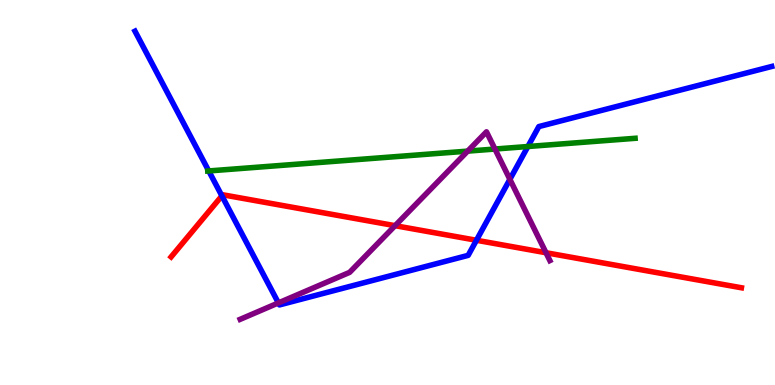[{'lines': ['blue', 'red'], 'intersections': [{'x': 2.86, 'y': 4.91}, {'x': 6.15, 'y': 3.76}]}, {'lines': ['green', 'red'], 'intersections': []}, {'lines': ['purple', 'red'], 'intersections': [{'x': 5.1, 'y': 4.14}, {'x': 7.05, 'y': 3.44}]}, {'lines': ['blue', 'green'], 'intersections': [{'x': 2.69, 'y': 5.56}, {'x': 6.81, 'y': 6.19}]}, {'lines': ['blue', 'purple'], 'intersections': [{'x': 3.59, 'y': 2.13}, {'x': 6.58, 'y': 5.34}]}, {'lines': ['green', 'purple'], 'intersections': [{'x': 6.03, 'y': 6.07}, {'x': 6.39, 'y': 6.13}]}]